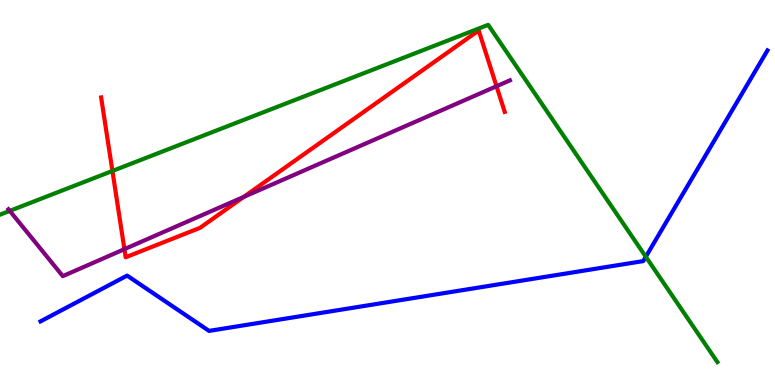[{'lines': ['blue', 'red'], 'intersections': []}, {'lines': ['green', 'red'], 'intersections': [{'x': 1.45, 'y': 5.56}]}, {'lines': ['purple', 'red'], 'intersections': [{'x': 1.61, 'y': 3.53}, {'x': 3.14, 'y': 4.88}, {'x': 6.41, 'y': 7.76}]}, {'lines': ['blue', 'green'], 'intersections': [{'x': 8.33, 'y': 3.33}]}, {'lines': ['blue', 'purple'], 'intersections': []}, {'lines': ['green', 'purple'], 'intersections': [{'x': 0.126, 'y': 4.52}]}]